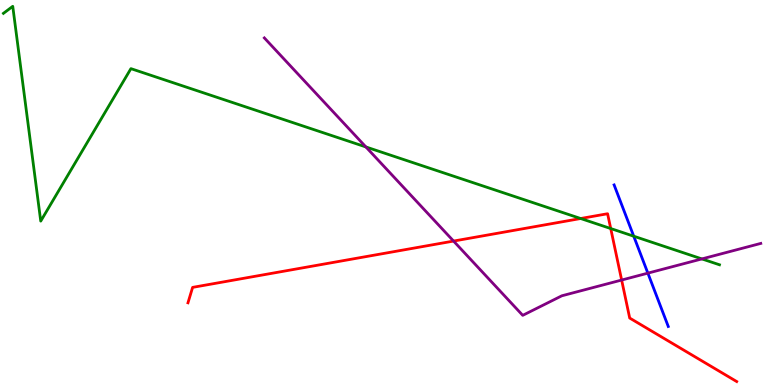[{'lines': ['blue', 'red'], 'intersections': []}, {'lines': ['green', 'red'], 'intersections': [{'x': 7.49, 'y': 4.32}, {'x': 7.88, 'y': 4.06}]}, {'lines': ['purple', 'red'], 'intersections': [{'x': 5.85, 'y': 3.74}, {'x': 8.02, 'y': 2.73}]}, {'lines': ['blue', 'green'], 'intersections': [{'x': 8.18, 'y': 3.86}]}, {'lines': ['blue', 'purple'], 'intersections': [{'x': 8.36, 'y': 2.91}]}, {'lines': ['green', 'purple'], 'intersections': [{'x': 4.72, 'y': 6.18}, {'x': 9.06, 'y': 3.27}]}]